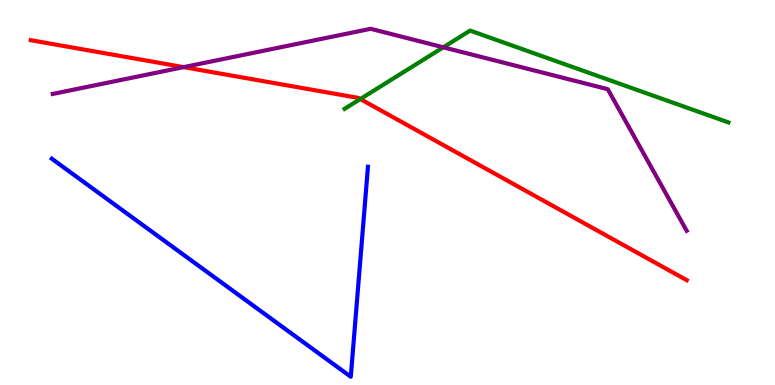[{'lines': ['blue', 'red'], 'intersections': []}, {'lines': ['green', 'red'], 'intersections': [{'x': 4.65, 'y': 7.43}]}, {'lines': ['purple', 'red'], 'intersections': [{'x': 2.37, 'y': 8.26}]}, {'lines': ['blue', 'green'], 'intersections': []}, {'lines': ['blue', 'purple'], 'intersections': []}, {'lines': ['green', 'purple'], 'intersections': [{'x': 5.72, 'y': 8.77}]}]